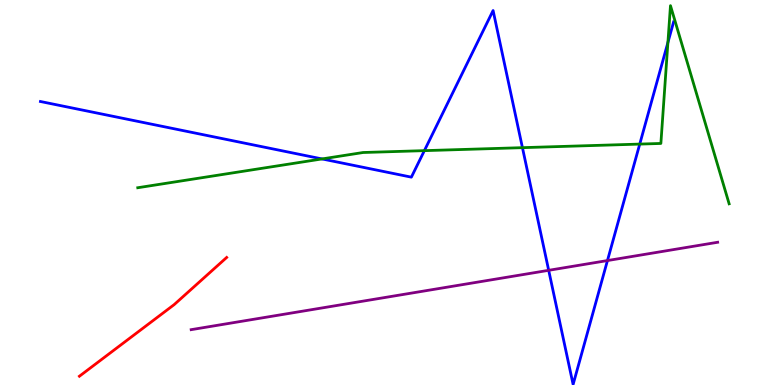[{'lines': ['blue', 'red'], 'intersections': []}, {'lines': ['green', 'red'], 'intersections': []}, {'lines': ['purple', 'red'], 'intersections': []}, {'lines': ['blue', 'green'], 'intersections': [{'x': 4.15, 'y': 5.87}, {'x': 5.48, 'y': 6.09}, {'x': 6.74, 'y': 6.16}, {'x': 8.25, 'y': 6.26}, {'x': 8.62, 'y': 8.9}]}, {'lines': ['blue', 'purple'], 'intersections': [{'x': 7.08, 'y': 2.98}, {'x': 7.84, 'y': 3.23}]}, {'lines': ['green', 'purple'], 'intersections': []}]